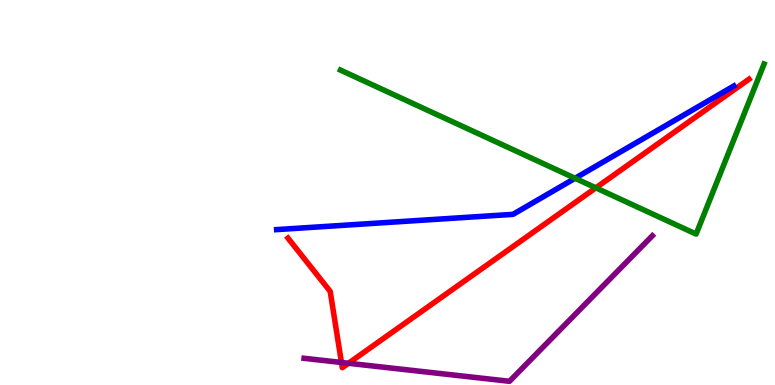[{'lines': ['blue', 'red'], 'intersections': []}, {'lines': ['green', 'red'], 'intersections': [{'x': 7.69, 'y': 5.12}]}, {'lines': ['purple', 'red'], 'intersections': [{'x': 4.41, 'y': 0.585}, {'x': 4.5, 'y': 0.564}]}, {'lines': ['blue', 'green'], 'intersections': [{'x': 7.42, 'y': 5.37}]}, {'lines': ['blue', 'purple'], 'intersections': []}, {'lines': ['green', 'purple'], 'intersections': []}]